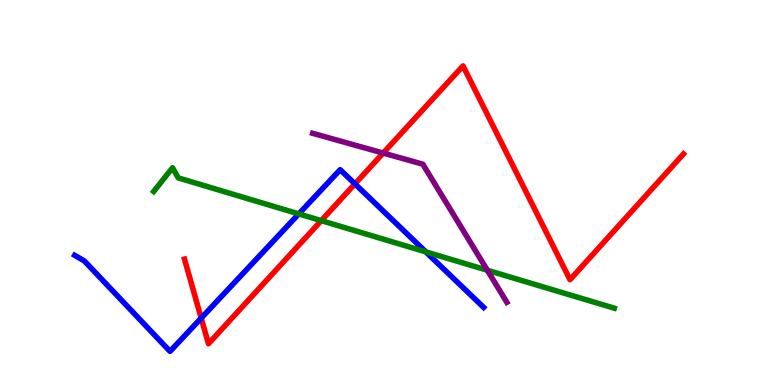[{'lines': ['blue', 'red'], 'intersections': [{'x': 2.6, 'y': 1.74}, {'x': 4.58, 'y': 5.22}]}, {'lines': ['green', 'red'], 'intersections': [{'x': 4.15, 'y': 4.27}]}, {'lines': ['purple', 'red'], 'intersections': [{'x': 4.94, 'y': 6.02}]}, {'lines': ['blue', 'green'], 'intersections': [{'x': 3.86, 'y': 4.44}, {'x': 5.49, 'y': 3.46}]}, {'lines': ['blue', 'purple'], 'intersections': []}, {'lines': ['green', 'purple'], 'intersections': [{'x': 6.29, 'y': 2.98}]}]